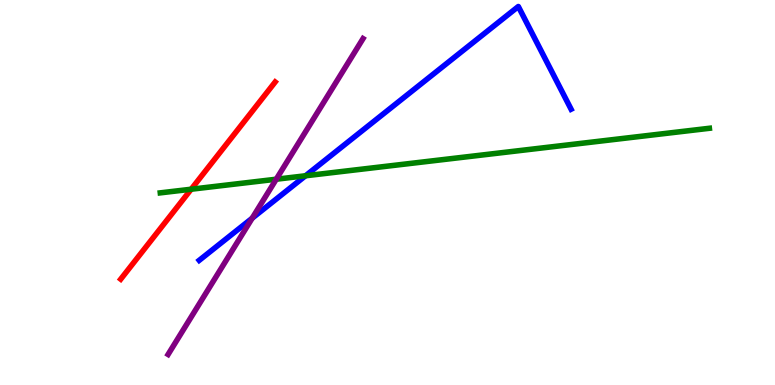[{'lines': ['blue', 'red'], 'intersections': []}, {'lines': ['green', 'red'], 'intersections': [{'x': 2.47, 'y': 5.08}]}, {'lines': ['purple', 'red'], 'intersections': []}, {'lines': ['blue', 'green'], 'intersections': [{'x': 3.94, 'y': 5.43}]}, {'lines': ['blue', 'purple'], 'intersections': [{'x': 3.25, 'y': 4.33}]}, {'lines': ['green', 'purple'], 'intersections': [{'x': 3.56, 'y': 5.34}]}]